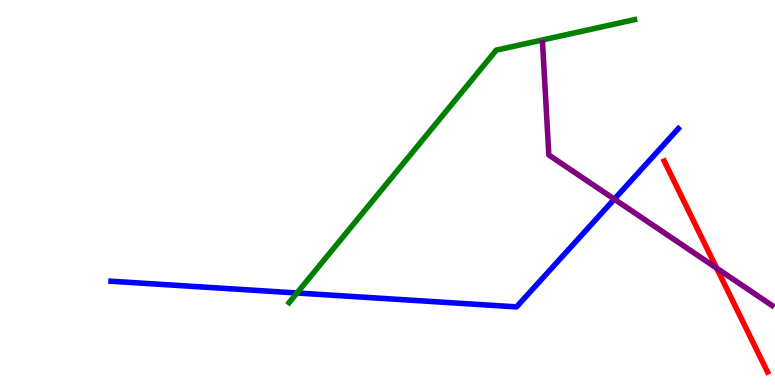[{'lines': ['blue', 'red'], 'intersections': []}, {'lines': ['green', 'red'], 'intersections': []}, {'lines': ['purple', 'red'], 'intersections': [{'x': 9.25, 'y': 3.03}]}, {'lines': ['blue', 'green'], 'intersections': [{'x': 3.83, 'y': 2.39}]}, {'lines': ['blue', 'purple'], 'intersections': [{'x': 7.93, 'y': 4.83}]}, {'lines': ['green', 'purple'], 'intersections': []}]